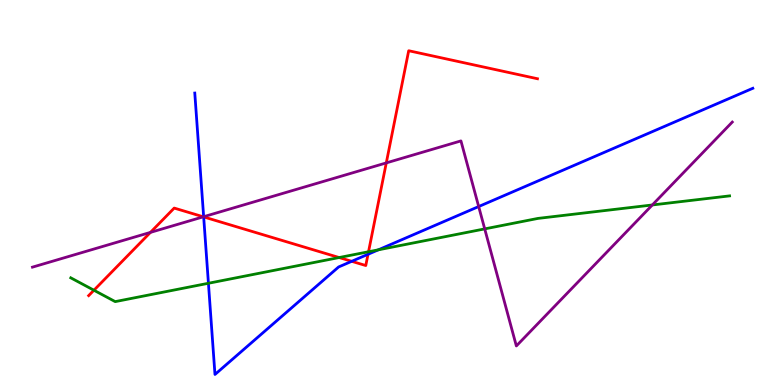[{'lines': ['blue', 'red'], 'intersections': [{'x': 2.63, 'y': 4.37}, {'x': 4.54, 'y': 3.21}, {'x': 4.75, 'y': 3.4}]}, {'lines': ['green', 'red'], 'intersections': [{'x': 1.21, 'y': 2.46}, {'x': 4.38, 'y': 3.31}, {'x': 4.76, 'y': 3.46}]}, {'lines': ['purple', 'red'], 'intersections': [{'x': 1.94, 'y': 3.96}, {'x': 2.62, 'y': 4.37}, {'x': 4.98, 'y': 5.77}]}, {'lines': ['blue', 'green'], 'intersections': [{'x': 2.69, 'y': 2.64}, {'x': 4.88, 'y': 3.51}]}, {'lines': ['blue', 'purple'], 'intersections': [{'x': 2.63, 'y': 4.37}, {'x': 6.18, 'y': 4.64}]}, {'lines': ['green', 'purple'], 'intersections': [{'x': 6.25, 'y': 4.05}, {'x': 8.42, 'y': 4.68}]}]